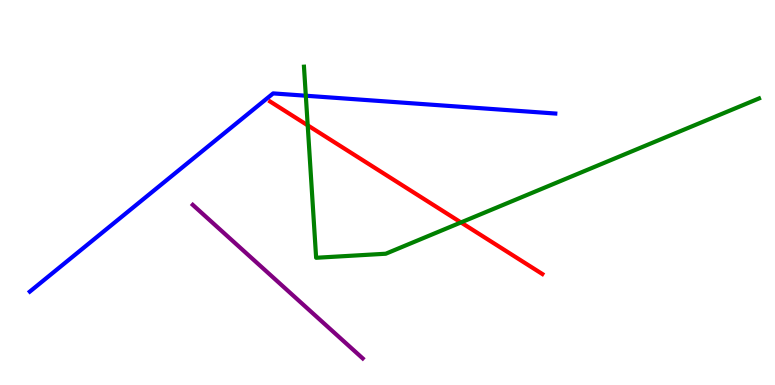[{'lines': ['blue', 'red'], 'intersections': []}, {'lines': ['green', 'red'], 'intersections': [{'x': 3.97, 'y': 6.74}, {'x': 5.95, 'y': 4.22}]}, {'lines': ['purple', 'red'], 'intersections': []}, {'lines': ['blue', 'green'], 'intersections': [{'x': 3.95, 'y': 7.51}]}, {'lines': ['blue', 'purple'], 'intersections': []}, {'lines': ['green', 'purple'], 'intersections': []}]